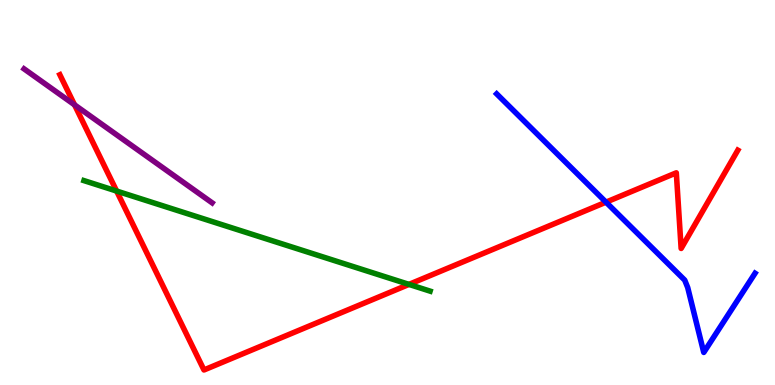[{'lines': ['blue', 'red'], 'intersections': [{'x': 7.82, 'y': 4.75}]}, {'lines': ['green', 'red'], 'intersections': [{'x': 1.5, 'y': 5.04}, {'x': 5.28, 'y': 2.61}]}, {'lines': ['purple', 'red'], 'intersections': [{'x': 0.962, 'y': 7.28}]}, {'lines': ['blue', 'green'], 'intersections': []}, {'lines': ['blue', 'purple'], 'intersections': []}, {'lines': ['green', 'purple'], 'intersections': []}]